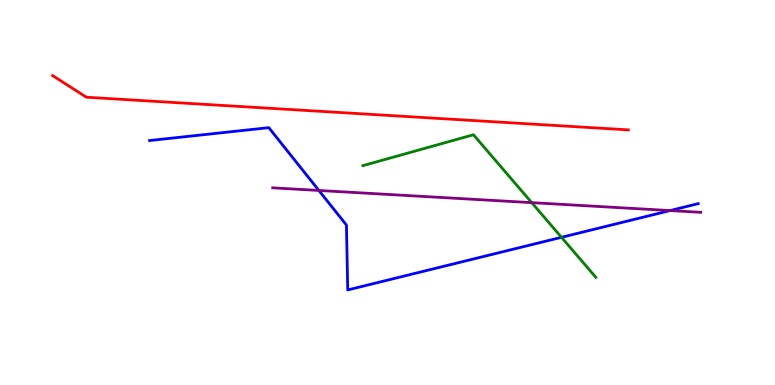[{'lines': ['blue', 'red'], 'intersections': []}, {'lines': ['green', 'red'], 'intersections': []}, {'lines': ['purple', 'red'], 'intersections': []}, {'lines': ['blue', 'green'], 'intersections': [{'x': 7.24, 'y': 3.84}]}, {'lines': ['blue', 'purple'], 'intersections': [{'x': 4.11, 'y': 5.05}, {'x': 8.65, 'y': 4.53}]}, {'lines': ['green', 'purple'], 'intersections': [{'x': 6.86, 'y': 4.74}]}]